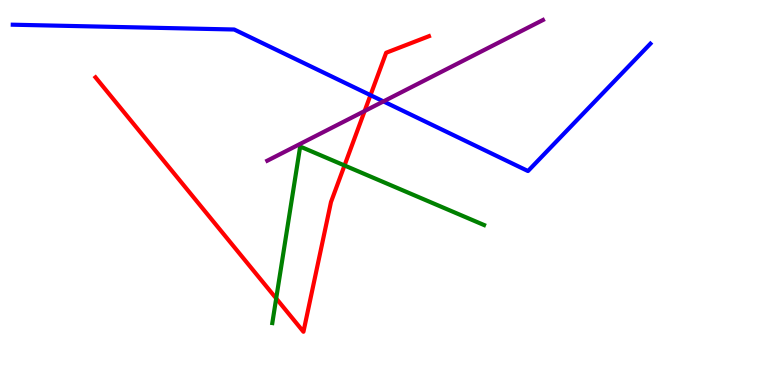[{'lines': ['blue', 'red'], 'intersections': [{'x': 4.78, 'y': 7.53}]}, {'lines': ['green', 'red'], 'intersections': [{'x': 3.56, 'y': 2.25}, {'x': 4.45, 'y': 5.7}]}, {'lines': ['purple', 'red'], 'intersections': [{'x': 4.7, 'y': 7.12}]}, {'lines': ['blue', 'green'], 'intersections': []}, {'lines': ['blue', 'purple'], 'intersections': [{'x': 4.95, 'y': 7.37}]}, {'lines': ['green', 'purple'], 'intersections': []}]